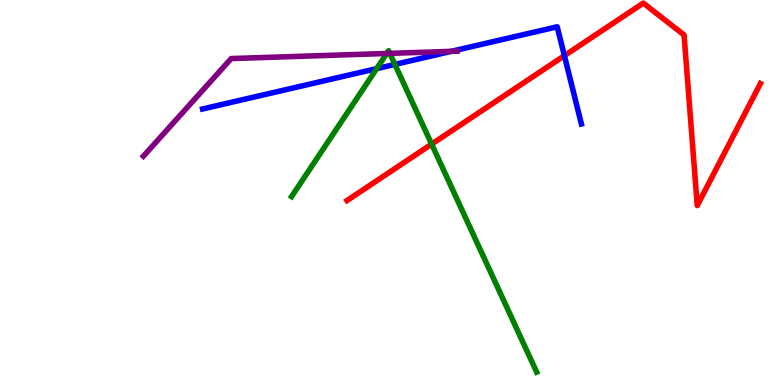[{'lines': ['blue', 'red'], 'intersections': [{'x': 7.28, 'y': 8.55}]}, {'lines': ['green', 'red'], 'intersections': [{'x': 5.57, 'y': 6.26}]}, {'lines': ['purple', 'red'], 'intersections': []}, {'lines': ['blue', 'green'], 'intersections': [{'x': 4.86, 'y': 8.22}, {'x': 5.1, 'y': 8.33}]}, {'lines': ['blue', 'purple'], 'intersections': [{'x': 5.82, 'y': 8.67}]}, {'lines': ['green', 'purple'], 'intersections': [{'x': 4.99, 'y': 8.61}, {'x': 5.03, 'y': 8.61}]}]